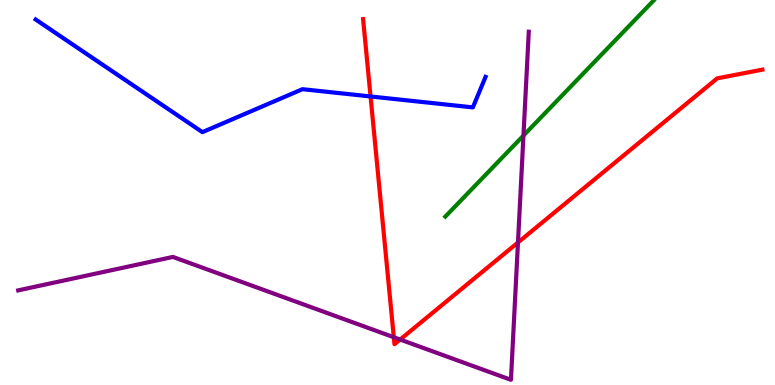[{'lines': ['blue', 'red'], 'intersections': [{'x': 4.78, 'y': 7.49}]}, {'lines': ['green', 'red'], 'intersections': []}, {'lines': ['purple', 'red'], 'intersections': [{'x': 5.08, 'y': 1.24}, {'x': 5.16, 'y': 1.18}, {'x': 6.68, 'y': 3.7}]}, {'lines': ['blue', 'green'], 'intersections': []}, {'lines': ['blue', 'purple'], 'intersections': []}, {'lines': ['green', 'purple'], 'intersections': [{'x': 6.75, 'y': 6.48}]}]